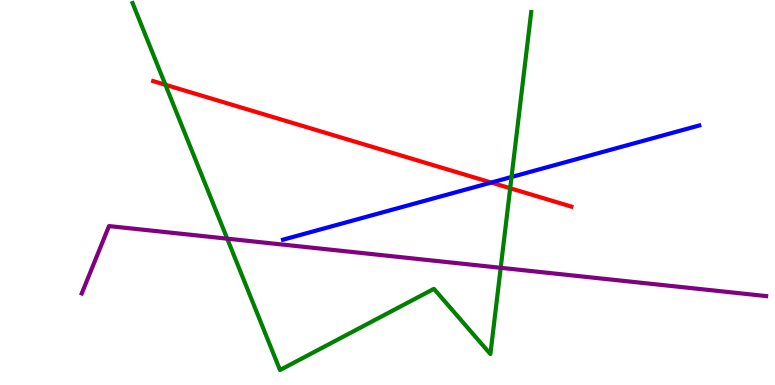[{'lines': ['blue', 'red'], 'intersections': [{'x': 6.34, 'y': 5.26}]}, {'lines': ['green', 'red'], 'intersections': [{'x': 2.13, 'y': 7.8}, {'x': 6.58, 'y': 5.11}]}, {'lines': ['purple', 'red'], 'intersections': []}, {'lines': ['blue', 'green'], 'intersections': [{'x': 6.6, 'y': 5.4}]}, {'lines': ['blue', 'purple'], 'intersections': []}, {'lines': ['green', 'purple'], 'intersections': [{'x': 2.93, 'y': 3.8}, {'x': 6.46, 'y': 3.04}]}]